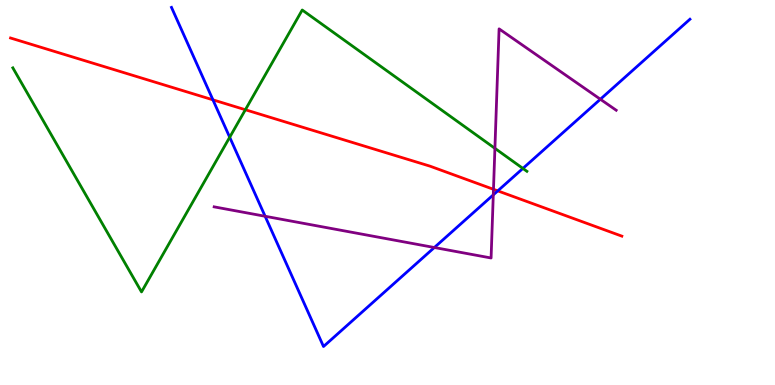[{'lines': ['blue', 'red'], 'intersections': [{'x': 2.75, 'y': 7.41}, {'x': 6.42, 'y': 5.04}]}, {'lines': ['green', 'red'], 'intersections': [{'x': 3.17, 'y': 7.15}]}, {'lines': ['purple', 'red'], 'intersections': [{'x': 6.37, 'y': 5.08}]}, {'lines': ['blue', 'green'], 'intersections': [{'x': 2.96, 'y': 6.44}, {'x': 6.75, 'y': 5.63}]}, {'lines': ['blue', 'purple'], 'intersections': [{'x': 3.42, 'y': 4.38}, {'x': 5.6, 'y': 3.57}, {'x': 6.37, 'y': 4.94}, {'x': 7.75, 'y': 7.42}]}, {'lines': ['green', 'purple'], 'intersections': [{'x': 6.39, 'y': 6.15}]}]